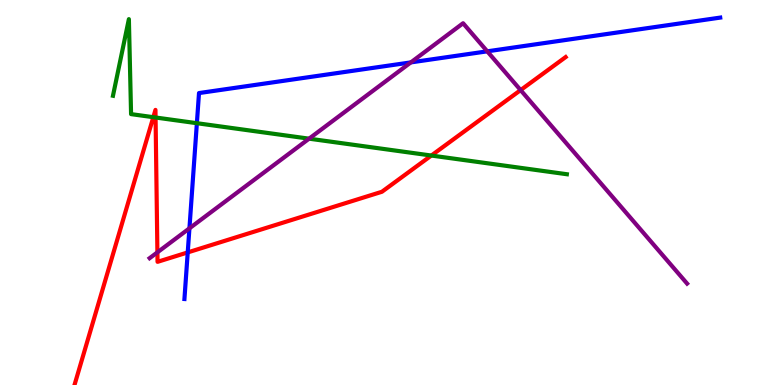[{'lines': ['blue', 'red'], 'intersections': [{'x': 2.42, 'y': 3.44}]}, {'lines': ['green', 'red'], 'intersections': [{'x': 1.98, 'y': 6.96}, {'x': 2.01, 'y': 6.95}, {'x': 5.57, 'y': 5.96}]}, {'lines': ['purple', 'red'], 'intersections': [{'x': 2.03, 'y': 3.45}, {'x': 6.72, 'y': 7.66}]}, {'lines': ['blue', 'green'], 'intersections': [{'x': 2.54, 'y': 6.8}]}, {'lines': ['blue', 'purple'], 'intersections': [{'x': 2.44, 'y': 4.07}, {'x': 5.3, 'y': 8.38}, {'x': 6.29, 'y': 8.67}]}, {'lines': ['green', 'purple'], 'intersections': [{'x': 3.99, 'y': 6.4}]}]